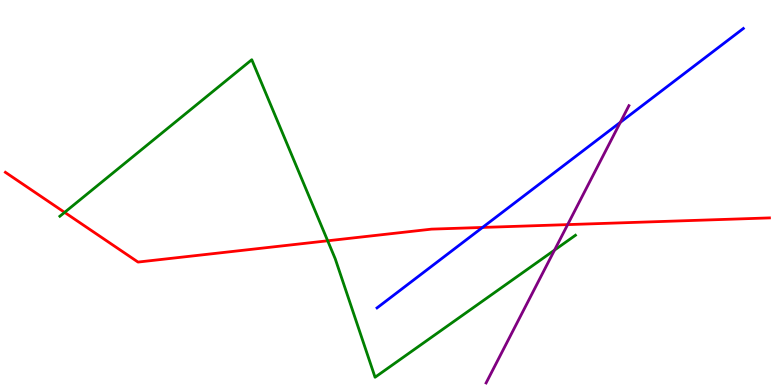[{'lines': ['blue', 'red'], 'intersections': [{'x': 6.23, 'y': 4.09}]}, {'lines': ['green', 'red'], 'intersections': [{'x': 0.834, 'y': 4.48}, {'x': 4.23, 'y': 3.75}]}, {'lines': ['purple', 'red'], 'intersections': [{'x': 7.32, 'y': 4.17}]}, {'lines': ['blue', 'green'], 'intersections': []}, {'lines': ['blue', 'purple'], 'intersections': [{'x': 8.0, 'y': 6.82}]}, {'lines': ['green', 'purple'], 'intersections': [{'x': 7.16, 'y': 3.5}]}]